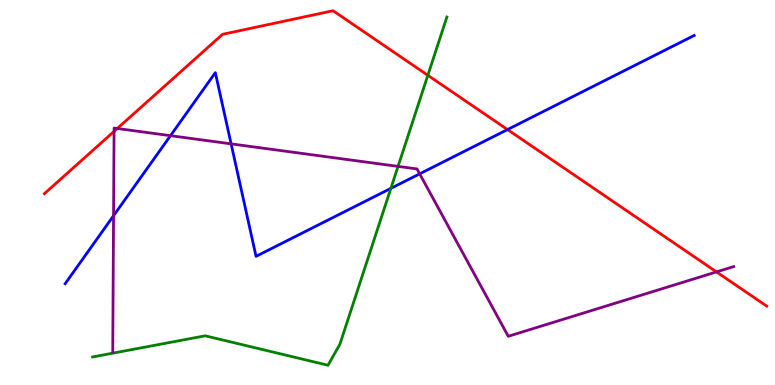[{'lines': ['blue', 'red'], 'intersections': [{'x': 6.55, 'y': 6.63}]}, {'lines': ['green', 'red'], 'intersections': [{'x': 5.52, 'y': 8.04}]}, {'lines': ['purple', 'red'], 'intersections': [{'x': 1.47, 'y': 6.59}, {'x': 1.51, 'y': 6.66}, {'x': 9.25, 'y': 2.94}]}, {'lines': ['blue', 'green'], 'intersections': [{'x': 5.04, 'y': 5.11}]}, {'lines': ['blue', 'purple'], 'intersections': [{'x': 1.47, 'y': 4.4}, {'x': 2.2, 'y': 6.48}, {'x': 2.98, 'y': 6.26}, {'x': 5.42, 'y': 5.48}]}, {'lines': ['green', 'purple'], 'intersections': [{'x': 5.14, 'y': 5.68}]}]